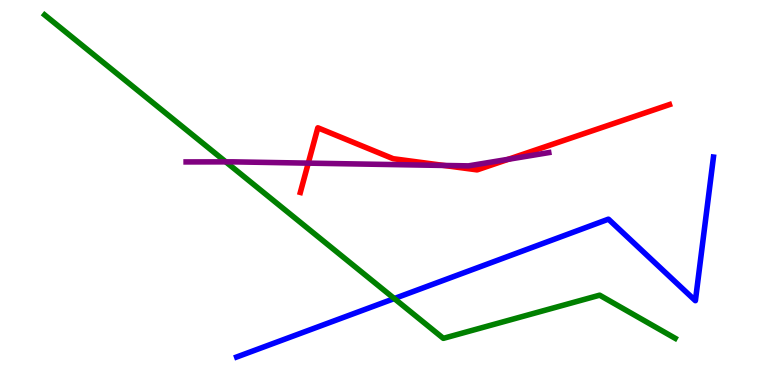[{'lines': ['blue', 'red'], 'intersections': []}, {'lines': ['green', 'red'], 'intersections': []}, {'lines': ['purple', 'red'], 'intersections': [{'x': 3.98, 'y': 5.76}, {'x': 5.73, 'y': 5.7}, {'x': 6.56, 'y': 5.86}]}, {'lines': ['blue', 'green'], 'intersections': [{'x': 5.09, 'y': 2.25}]}, {'lines': ['blue', 'purple'], 'intersections': []}, {'lines': ['green', 'purple'], 'intersections': [{'x': 2.91, 'y': 5.8}]}]